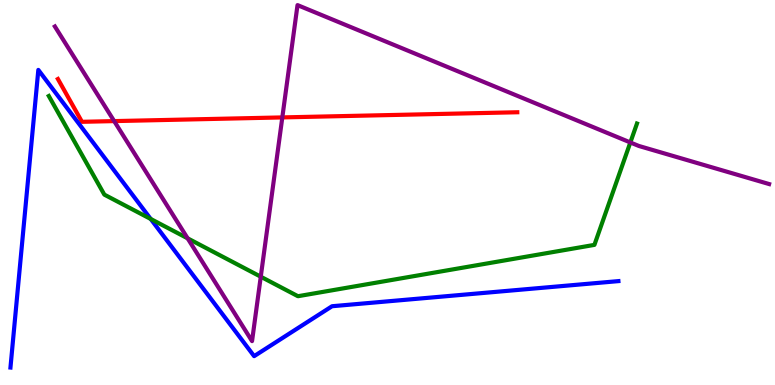[{'lines': ['blue', 'red'], 'intersections': []}, {'lines': ['green', 'red'], 'intersections': []}, {'lines': ['purple', 'red'], 'intersections': [{'x': 1.47, 'y': 6.85}, {'x': 3.64, 'y': 6.95}]}, {'lines': ['blue', 'green'], 'intersections': [{'x': 1.94, 'y': 4.31}]}, {'lines': ['blue', 'purple'], 'intersections': []}, {'lines': ['green', 'purple'], 'intersections': [{'x': 2.42, 'y': 3.81}, {'x': 3.36, 'y': 2.81}, {'x': 8.13, 'y': 6.3}]}]